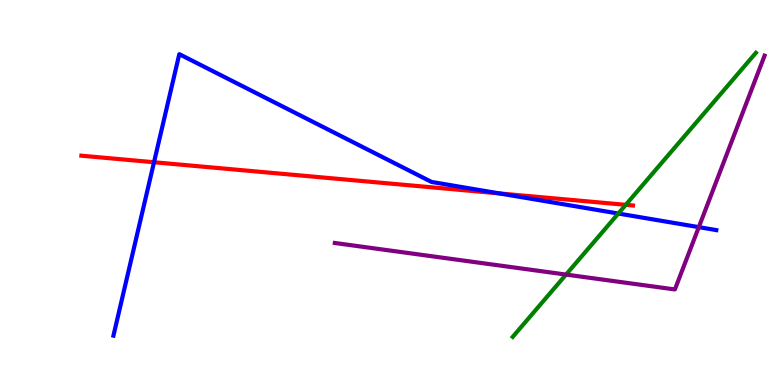[{'lines': ['blue', 'red'], 'intersections': [{'x': 1.99, 'y': 5.79}, {'x': 6.45, 'y': 4.98}]}, {'lines': ['green', 'red'], 'intersections': [{'x': 8.07, 'y': 4.68}]}, {'lines': ['purple', 'red'], 'intersections': []}, {'lines': ['blue', 'green'], 'intersections': [{'x': 7.98, 'y': 4.45}]}, {'lines': ['blue', 'purple'], 'intersections': [{'x': 9.02, 'y': 4.1}]}, {'lines': ['green', 'purple'], 'intersections': [{'x': 7.3, 'y': 2.87}]}]